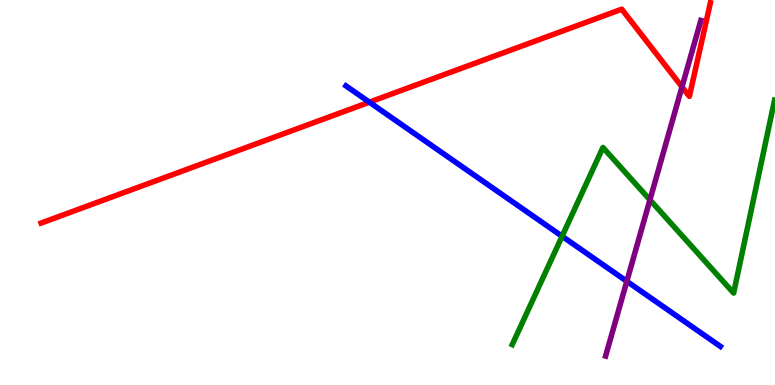[{'lines': ['blue', 'red'], 'intersections': [{'x': 4.77, 'y': 7.35}]}, {'lines': ['green', 'red'], 'intersections': []}, {'lines': ['purple', 'red'], 'intersections': [{'x': 8.8, 'y': 7.74}]}, {'lines': ['blue', 'green'], 'intersections': [{'x': 7.25, 'y': 3.86}]}, {'lines': ['blue', 'purple'], 'intersections': [{'x': 8.09, 'y': 2.69}]}, {'lines': ['green', 'purple'], 'intersections': [{'x': 8.39, 'y': 4.81}]}]